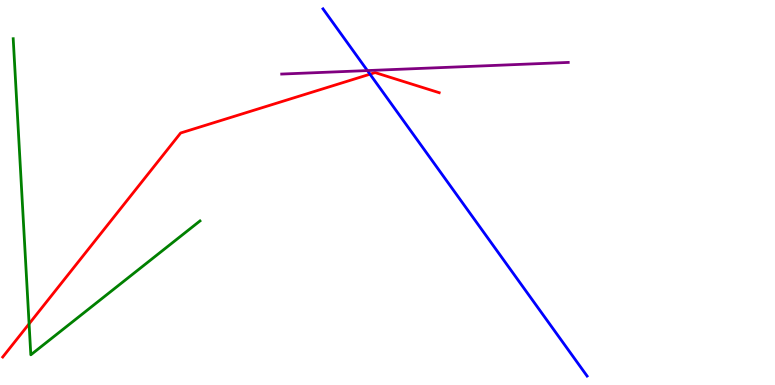[{'lines': ['blue', 'red'], 'intersections': [{'x': 4.77, 'y': 8.07}]}, {'lines': ['green', 'red'], 'intersections': [{'x': 0.375, 'y': 1.59}]}, {'lines': ['purple', 'red'], 'intersections': []}, {'lines': ['blue', 'green'], 'intersections': []}, {'lines': ['blue', 'purple'], 'intersections': [{'x': 4.74, 'y': 8.17}]}, {'lines': ['green', 'purple'], 'intersections': []}]